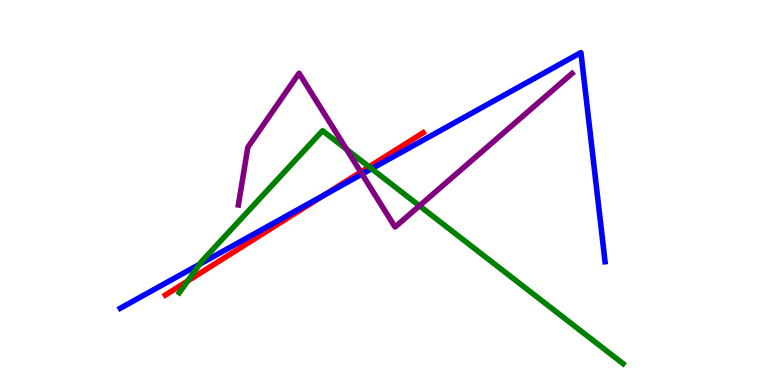[{'lines': ['blue', 'red'], 'intersections': [{'x': 4.18, 'y': 4.93}]}, {'lines': ['green', 'red'], 'intersections': [{'x': 2.42, 'y': 2.7}, {'x': 4.76, 'y': 5.67}]}, {'lines': ['purple', 'red'], 'intersections': [{'x': 4.65, 'y': 5.53}]}, {'lines': ['blue', 'green'], 'intersections': [{'x': 2.58, 'y': 3.14}, {'x': 4.79, 'y': 5.62}]}, {'lines': ['blue', 'purple'], 'intersections': [{'x': 4.67, 'y': 5.48}]}, {'lines': ['green', 'purple'], 'intersections': [{'x': 4.47, 'y': 6.12}, {'x': 5.41, 'y': 4.65}]}]